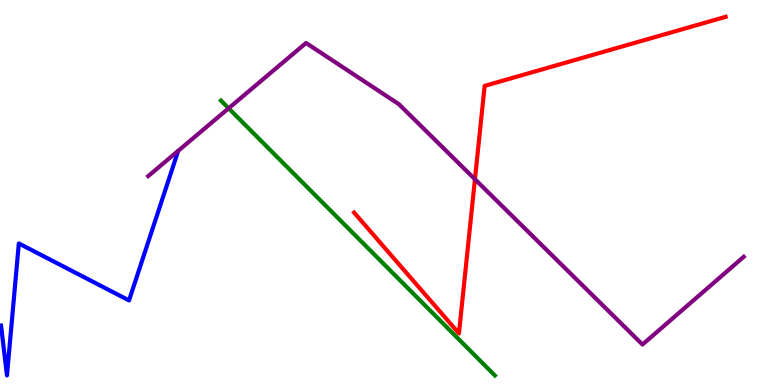[{'lines': ['blue', 'red'], 'intersections': []}, {'lines': ['green', 'red'], 'intersections': []}, {'lines': ['purple', 'red'], 'intersections': [{'x': 6.13, 'y': 5.34}]}, {'lines': ['blue', 'green'], 'intersections': []}, {'lines': ['blue', 'purple'], 'intersections': []}, {'lines': ['green', 'purple'], 'intersections': [{'x': 2.95, 'y': 7.19}]}]